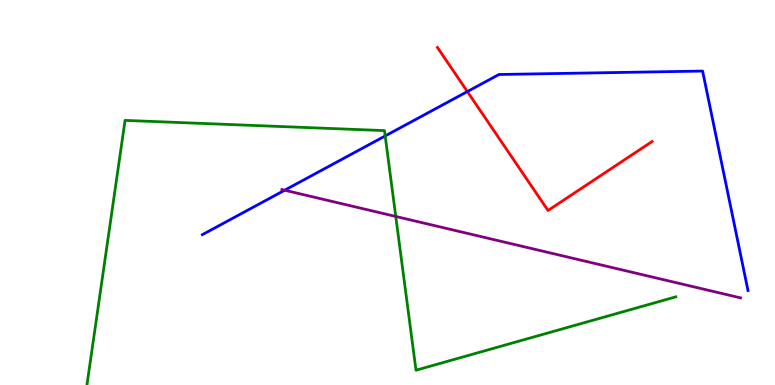[{'lines': ['blue', 'red'], 'intersections': [{'x': 6.03, 'y': 7.62}]}, {'lines': ['green', 'red'], 'intersections': []}, {'lines': ['purple', 'red'], 'intersections': []}, {'lines': ['blue', 'green'], 'intersections': [{'x': 4.97, 'y': 6.47}]}, {'lines': ['blue', 'purple'], 'intersections': [{'x': 3.67, 'y': 5.06}]}, {'lines': ['green', 'purple'], 'intersections': [{'x': 5.11, 'y': 4.38}]}]